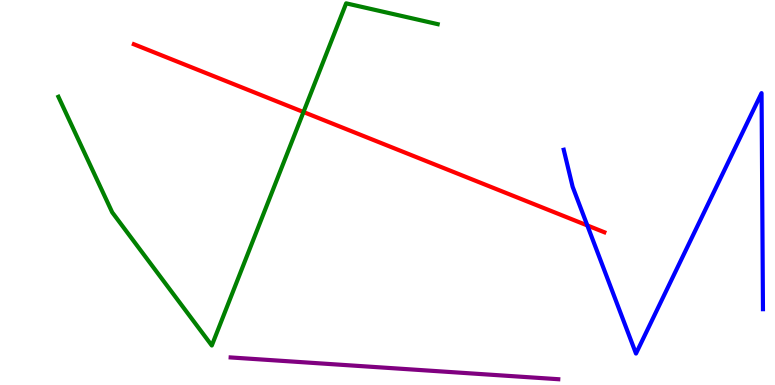[{'lines': ['blue', 'red'], 'intersections': [{'x': 7.58, 'y': 4.14}]}, {'lines': ['green', 'red'], 'intersections': [{'x': 3.92, 'y': 7.09}]}, {'lines': ['purple', 'red'], 'intersections': []}, {'lines': ['blue', 'green'], 'intersections': []}, {'lines': ['blue', 'purple'], 'intersections': []}, {'lines': ['green', 'purple'], 'intersections': []}]